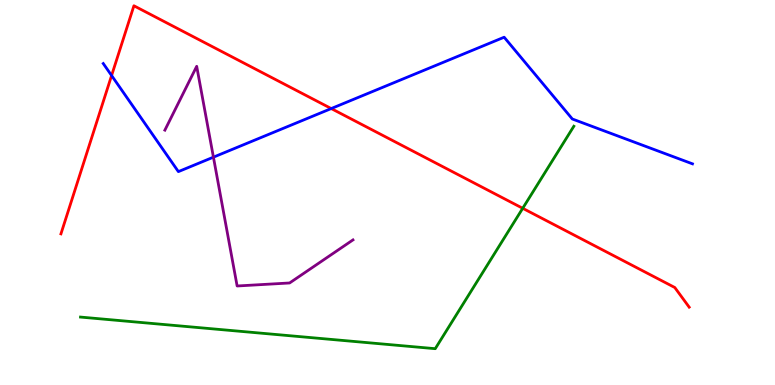[{'lines': ['blue', 'red'], 'intersections': [{'x': 1.44, 'y': 8.04}, {'x': 4.27, 'y': 7.18}]}, {'lines': ['green', 'red'], 'intersections': [{'x': 6.74, 'y': 4.59}]}, {'lines': ['purple', 'red'], 'intersections': []}, {'lines': ['blue', 'green'], 'intersections': []}, {'lines': ['blue', 'purple'], 'intersections': [{'x': 2.75, 'y': 5.92}]}, {'lines': ['green', 'purple'], 'intersections': []}]